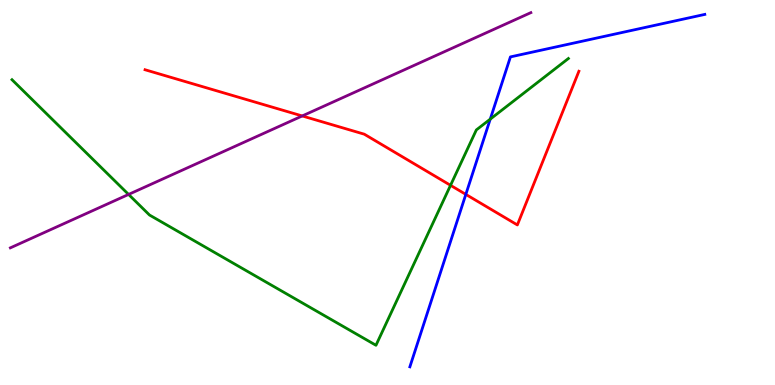[{'lines': ['blue', 'red'], 'intersections': [{'x': 6.01, 'y': 4.95}]}, {'lines': ['green', 'red'], 'intersections': [{'x': 5.81, 'y': 5.19}]}, {'lines': ['purple', 'red'], 'intersections': [{'x': 3.9, 'y': 6.99}]}, {'lines': ['blue', 'green'], 'intersections': [{'x': 6.33, 'y': 6.91}]}, {'lines': ['blue', 'purple'], 'intersections': []}, {'lines': ['green', 'purple'], 'intersections': [{'x': 1.66, 'y': 4.95}]}]